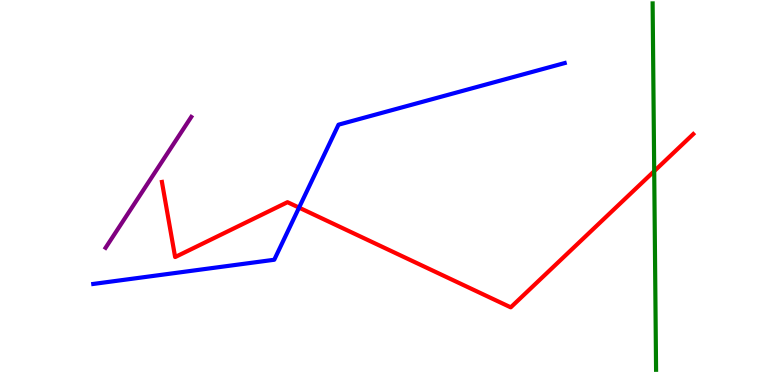[{'lines': ['blue', 'red'], 'intersections': [{'x': 3.86, 'y': 4.61}]}, {'lines': ['green', 'red'], 'intersections': [{'x': 8.44, 'y': 5.55}]}, {'lines': ['purple', 'red'], 'intersections': []}, {'lines': ['blue', 'green'], 'intersections': []}, {'lines': ['blue', 'purple'], 'intersections': []}, {'lines': ['green', 'purple'], 'intersections': []}]